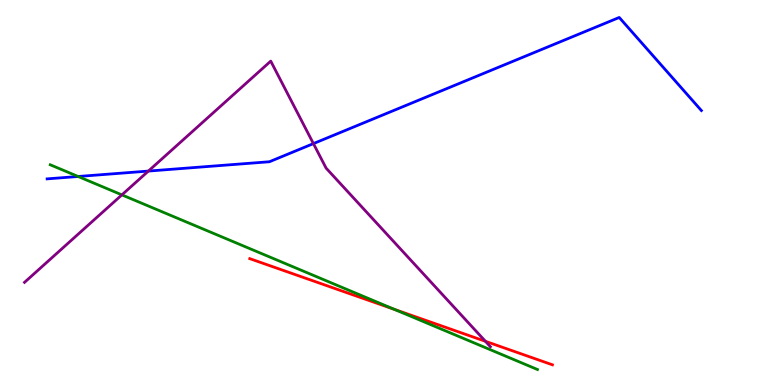[{'lines': ['blue', 'red'], 'intersections': []}, {'lines': ['green', 'red'], 'intersections': [{'x': 5.09, 'y': 1.97}]}, {'lines': ['purple', 'red'], 'intersections': [{'x': 6.26, 'y': 1.13}]}, {'lines': ['blue', 'green'], 'intersections': [{'x': 1.01, 'y': 5.42}]}, {'lines': ['blue', 'purple'], 'intersections': [{'x': 1.91, 'y': 5.56}, {'x': 4.04, 'y': 6.27}]}, {'lines': ['green', 'purple'], 'intersections': [{'x': 1.57, 'y': 4.94}]}]